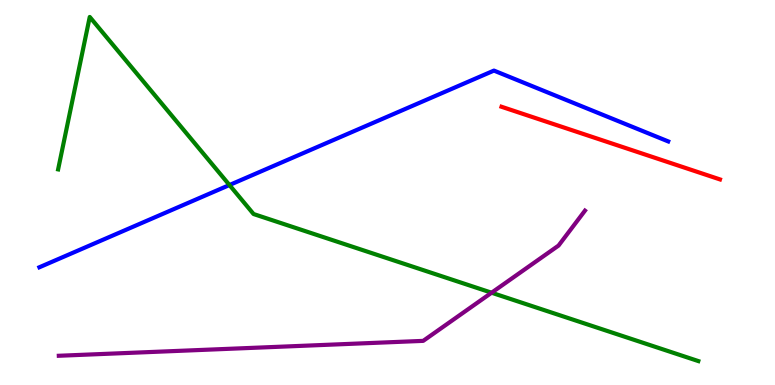[{'lines': ['blue', 'red'], 'intersections': []}, {'lines': ['green', 'red'], 'intersections': []}, {'lines': ['purple', 'red'], 'intersections': []}, {'lines': ['blue', 'green'], 'intersections': [{'x': 2.96, 'y': 5.19}]}, {'lines': ['blue', 'purple'], 'intersections': []}, {'lines': ['green', 'purple'], 'intersections': [{'x': 6.34, 'y': 2.4}]}]